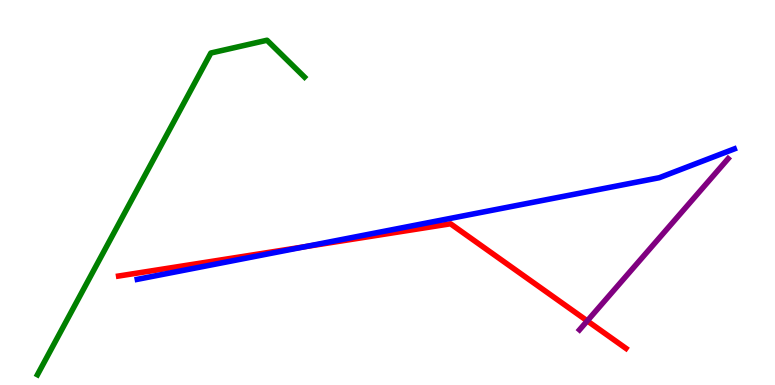[{'lines': ['blue', 'red'], 'intersections': [{'x': 3.94, 'y': 3.59}]}, {'lines': ['green', 'red'], 'intersections': []}, {'lines': ['purple', 'red'], 'intersections': [{'x': 7.58, 'y': 1.67}]}, {'lines': ['blue', 'green'], 'intersections': []}, {'lines': ['blue', 'purple'], 'intersections': []}, {'lines': ['green', 'purple'], 'intersections': []}]